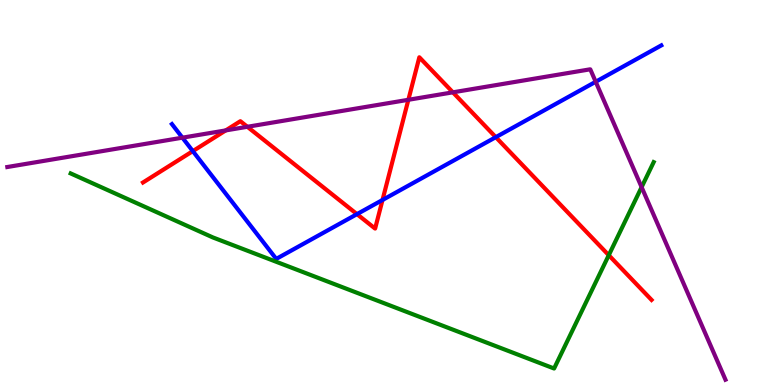[{'lines': ['blue', 'red'], 'intersections': [{'x': 2.49, 'y': 6.07}, {'x': 4.61, 'y': 4.44}, {'x': 4.94, 'y': 4.81}, {'x': 6.4, 'y': 6.44}]}, {'lines': ['green', 'red'], 'intersections': [{'x': 7.86, 'y': 3.37}]}, {'lines': ['purple', 'red'], 'intersections': [{'x': 2.91, 'y': 6.61}, {'x': 3.19, 'y': 6.71}, {'x': 5.27, 'y': 7.41}, {'x': 5.84, 'y': 7.6}]}, {'lines': ['blue', 'green'], 'intersections': []}, {'lines': ['blue', 'purple'], 'intersections': [{'x': 2.35, 'y': 6.42}, {'x': 7.69, 'y': 7.88}]}, {'lines': ['green', 'purple'], 'intersections': [{'x': 8.28, 'y': 5.14}]}]